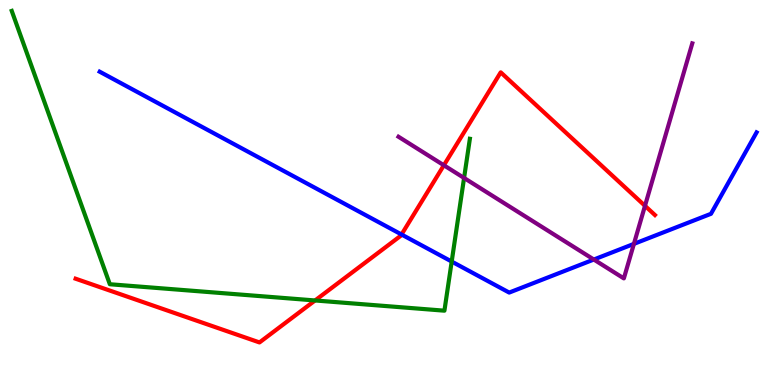[{'lines': ['blue', 'red'], 'intersections': [{'x': 5.18, 'y': 3.91}]}, {'lines': ['green', 'red'], 'intersections': [{'x': 4.07, 'y': 2.2}]}, {'lines': ['purple', 'red'], 'intersections': [{'x': 5.73, 'y': 5.71}, {'x': 8.32, 'y': 4.65}]}, {'lines': ['blue', 'green'], 'intersections': [{'x': 5.83, 'y': 3.21}]}, {'lines': ['blue', 'purple'], 'intersections': [{'x': 7.66, 'y': 3.26}, {'x': 8.18, 'y': 3.67}]}, {'lines': ['green', 'purple'], 'intersections': [{'x': 5.99, 'y': 5.38}]}]